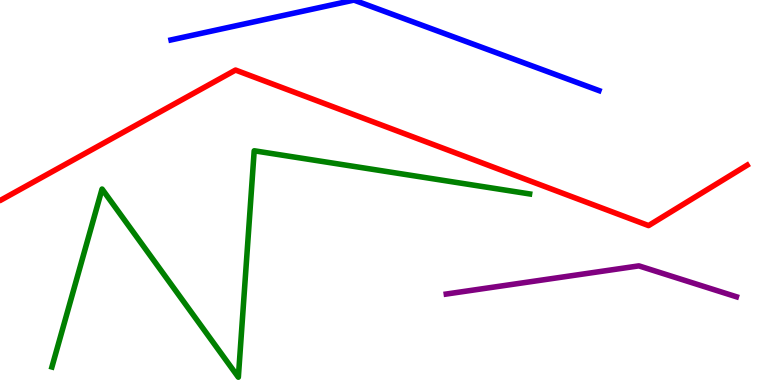[{'lines': ['blue', 'red'], 'intersections': []}, {'lines': ['green', 'red'], 'intersections': []}, {'lines': ['purple', 'red'], 'intersections': []}, {'lines': ['blue', 'green'], 'intersections': []}, {'lines': ['blue', 'purple'], 'intersections': []}, {'lines': ['green', 'purple'], 'intersections': []}]